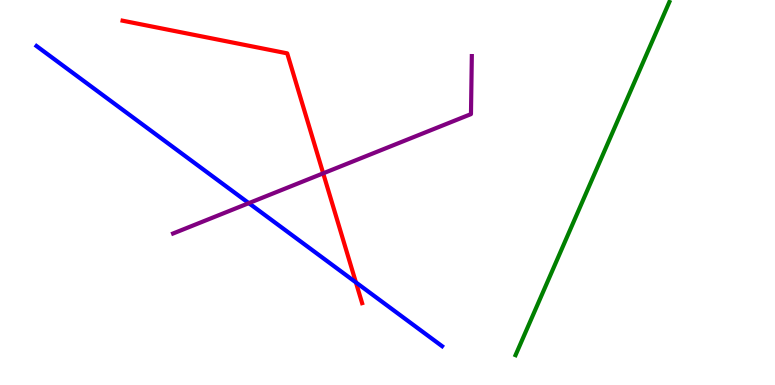[{'lines': ['blue', 'red'], 'intersections': [{'x': 4.59, 'y': 2.67}]}, {'lines': ['green', 'red'], 'intersections': []}, {'lines': ['purple', 'red'], 'intersections': [{'x': 4.17, 'y': 5.5}]}, {'lines': ['blue', 'green'], 'intersections': []}, {'lines': ['blue', 'purple'], 'intersections': [{'x': 3.21, 'y': 4.72}]}, {'lines': ['green', 'purple'], 'intersections': []}]